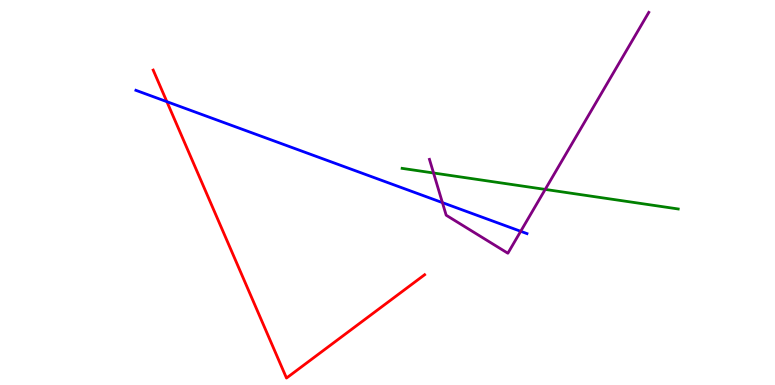[{'lines': ['blue', 'red'], 'intersections': [{'x': 2.15, 'y': 7.36}]}, {'lines': ['green', 'red'], 'intersections': []}, {'lines': ['purple', 'red'], 'intersections': []}, {'lines': ['blue', 'green'], 'intersections': []}, {'lines': ['blue', 'purple'], 'intersections': [{'x': 5.71, 'y': 4.74}, {'x': 6.72, 'y': 3.99}]}, {'lines': ['green', 'purple'], 'intersections': [{'x': 5.59, 'y': 5.51}, {'x': 7.03, 'y': 5.08}]}]